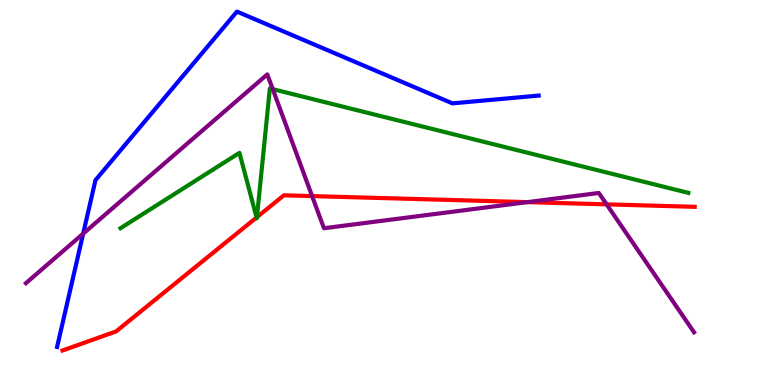[{'lines': ['blue', 'red'], 'intersections': []}, {'lines': ['green', 'red'], 'intersections': [{'x': 3.31, 'y': 4.35}, {'x': 3.32, 'y': 4.36}]}, {'lines': ['purple', 'red'], 'intersections': [{'x': 4.03, 'y': 4.91}, {'x': 6.81, 'y': 4.75}, {'x': 7.83, 'y': 4.69}]}, {'lines': ['blue', 'green'], 'intersections': []}, {'lines': ['blue', 'purple'], 'intersections': [{'x': 1.07, 'y': 3.93}]}, {'lines': ['green', 'purple'], 'intersections': [{'x': 3.52, 'y': 7.68}]}]